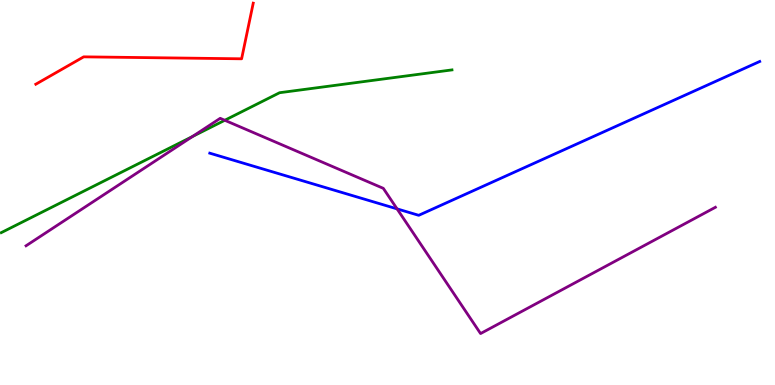[{'lines': ['blue', 'red'], 'intersections': []}, {'lines': ['green', 'red'], 'intersections': []}, {'lines': ['purple', 'red'], 'intersections': []}, {'lines': ['blue', 'green'], 'intersections': []}, {'lines': ['blue', 'purple'], 'intersections': [{'x': 5.12, 'y': 4.57}]}, {'lines': ['green', 'purple'], 'intersections': [{'x': 2.48, 'y': 6.46}, {'x': 2.9, 'y': 6.88}]}]